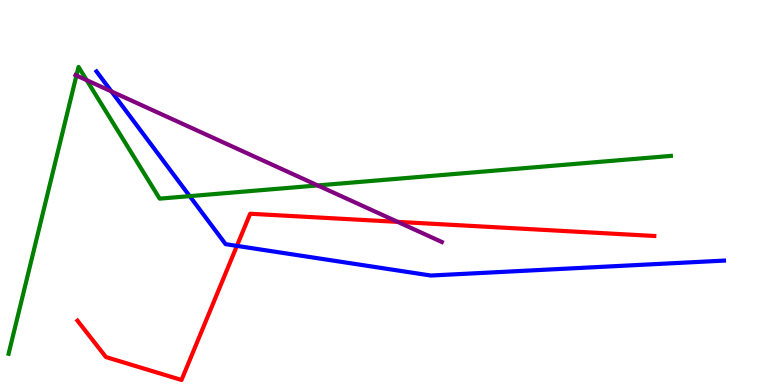[{'lines': ['blue', 'red'], 'intersections': [{'x': 3.06, 'y': 3.61}]}, {'lines': ['green', 'red'], 'intersections': []}, {'lines': ['purple', 'red'], 'intersections': [{'x': 5.13, 'y': 4.24}]}, {'lines': ['blue', 'green'], 'intersections': [{'x': 2.45, 'y': 4.91}]}, {'lines': ['blue', 'purple'], 'intersections': [{'x': 1.44, 'y': 7.62}]}, {'lines': ['green', 'purple'], 'intersections': [{'x': 0.986, 'y': 8.04}, {'x': 1.12, 'y': 7.92}, {'x': 4.1, 'y': 5.18}]}]